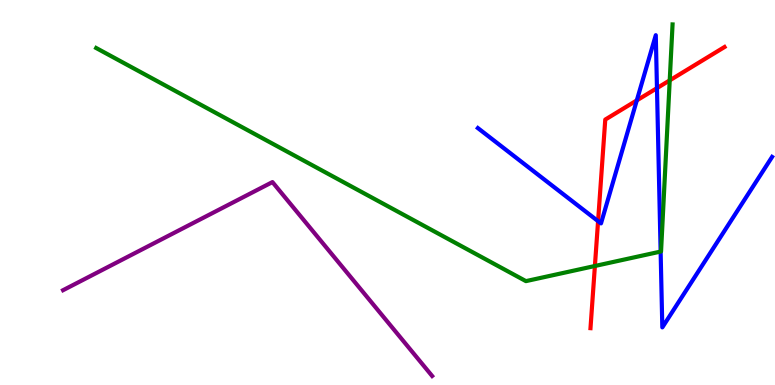[{'lines': ['blue', 'red'], 'intersections': [{'x': 7.72, 'y': 4.26}, {'x': 8.22, 'y': 7.39}, {'x': 8.48, 'y': 7.71}]}, {'lines': ['green', 'red'], 'intersections': [{'x': 7.68, 'y': 3.09}, {'x': 8.64, 'y': 7.91}]}, {'lines': ['purple', 'red'], 'intersections': []}, {'lines': ['blue', 'green'], 'intersections': [{'x': 8.52, 'y': 3.47}]}, {'lines': ['blue', 'purple'], 'intersections': []}, {'lines': ['green', 'purple'], 'intersections': []}]